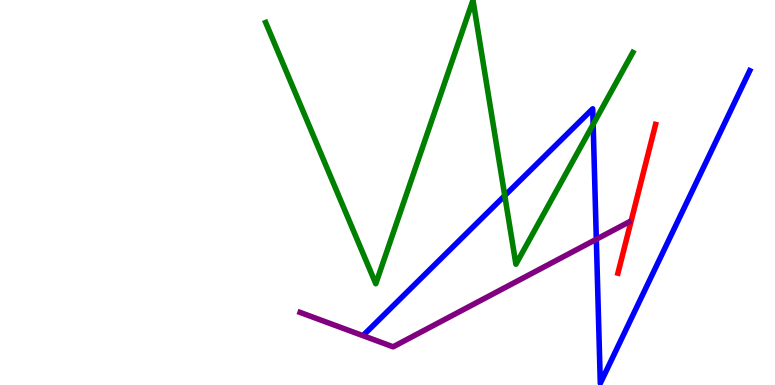[{'lines': ['blue', 'red'], 'intersections': []}, {'lines': ['green', 'red'], 'intersections': []}, {'lines': ['purple', 'red'], 'intersections': []}, {'lines': ['blue', 'green'], 'intersections': [{'x': 6.51, 'y': 4.92}, {'x': 7.65, 'y': 6.77}]}, {'lines': ['blue', 'purple'], 'intersections': [{'x': 7.69, 'y': 3.79}]}, {'lines': ['green', 'purple'], 'intersections': []}]